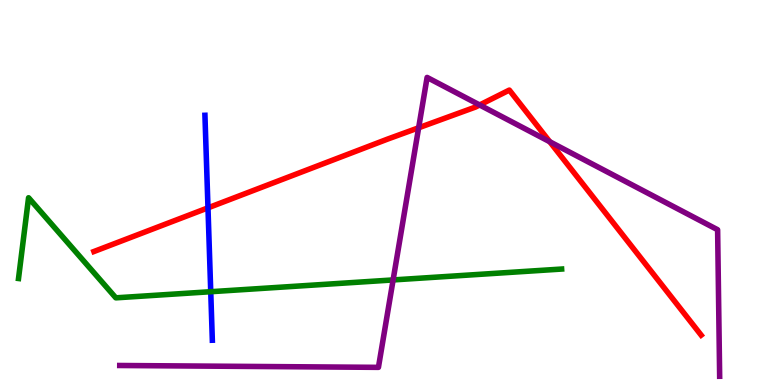[{'lines': ['blue', 'red'], 'intersections': [{'x': 2.68, 'y': 4.6}]}, {'lines': ['green', 'red'], 'intersections': []}, {'lines': ['purple', 'red'], 'intersections': [{'x': 5.4, 'y': 6.68}, {'x': 6.19, 'y': 7.27}, {'x': 7.09, 'y': 6.32}]}, {'lines': ['blue', 'green'], 'intersections': [{'x': 2.72, 'y': 2.42}]}, {'lines': ['blue', 'purple'], 'intersections': []}, {'lines': ['green', 'purple'], 'intersections': [{'x': 5.07, 'y': 2.73}]}]